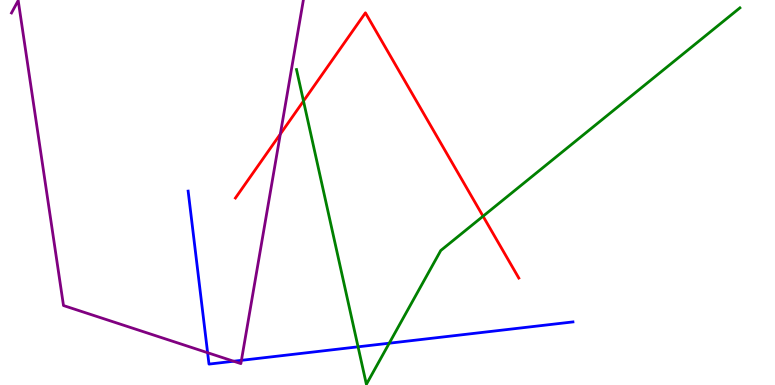[{'lines': ['blue', 'red'], 'intersections': []}, {'lines': ['green', 'red'], 'intersections': [{'x': 3.92, 'y': 7.38}, {'x': 6.23, 'y': 4.38}]}, {'lines': ['purple', 'red'], 'intersections': [{'x': 3.62, 'y': 6.52}]}, {'lines': ['blue', 'green'], 'intersections': [{'x': 4.62, 'y': 0.992}, {'x': 5.02, 'y': 1.09}]}, {'lines': ['blue', 'purple'], 'intersections': [{'x': 2.68, 'y': 0.839}, {'x': 3.01, 'y': 0.617}, {'x': 3.12, 'y': 0.641}]}, {'lines': ['green', 'purple'], 'intersections': []}]